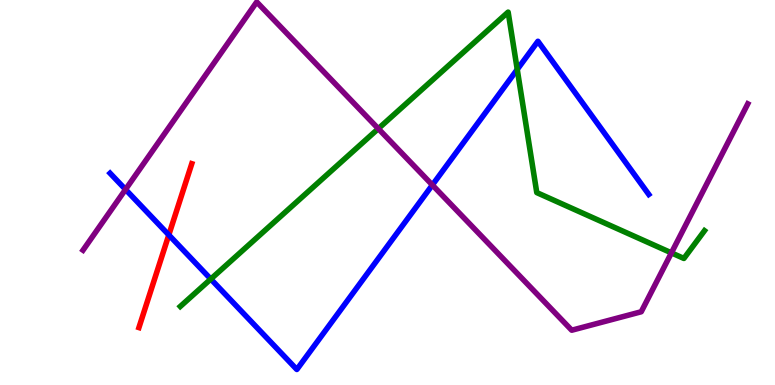[{'lines': ['blue', 'red'], 'intersections': [{'x': 2.18, 'y': 3.9}]}, {'lines': ['green', 'red'], 'intersections': []}, {'lines': ['purple', 'red'], 'intersections': []}, {'lines': ['blue', 'green'], 'intersections': [{'x': 2.72, 'y': 2.75}, {'x': 6.67, 'y': 8.2}]}, {'lines': ['blue', 'purple'], 'intersections': [{'x': 1.62, 'y': 5.08}, {'x': 5.58, 'y': 5.19}]}, {'lines': ['green', 'purple'], 'intersections': [{'x': 4.88, 'y': 6.66}, {'x': 8.66, 'y': 3.43}]}]